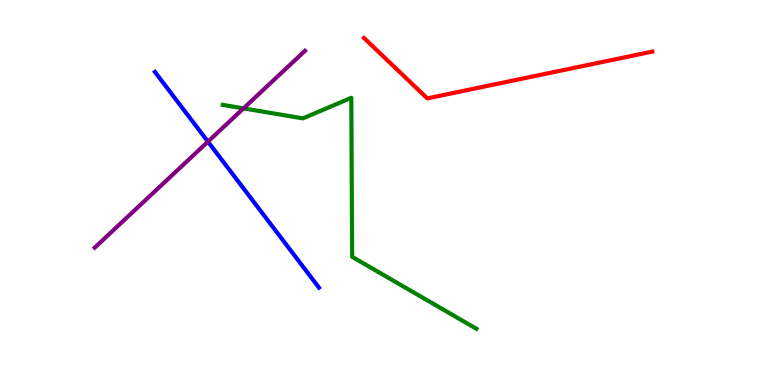[{'lines': ['blue', 'red'], 'intersections': []}, {'lines': ['green', 'red'], 'intersections': []}, {'lines': ['purple', 'red'], 'intersections': []}, {'lines': ['blue', 'green'], 'intersections': []}, {'lines': ['blue', 'purple'], 'intersections': [{'x': 2.68, 'y': 6.32}]}, {'lines': ['green', 'purple'], 'intersections': [{'x': 3.14, 'y': 7.19}]}]